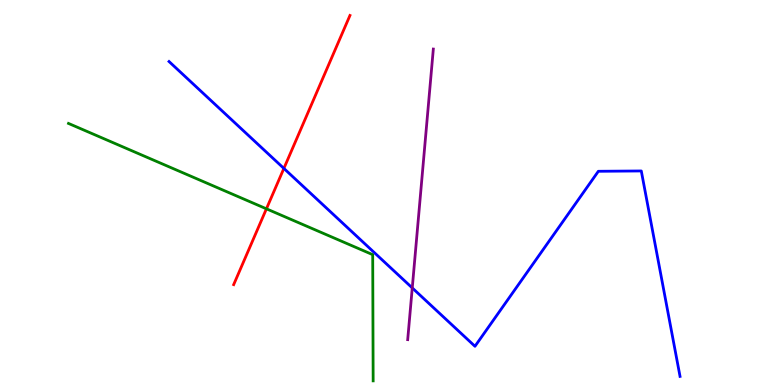[{'lines': ['blue', 'red'], 'intersections': [{'x': 3.66, 'y': 5.63}]}, {'lines': ['green', 'red'], 'intersections': [{'x': 3.44, 'y': 4.58}]}, {'lines': ['purple', 'red'], 'intersections': []}, {'lines': ['blue', 'green'], 'intersections': []}, {'lines': ['blue', 'purple'], 'intersections': [{'x': 5.32, 'y': 2.52}]}, {'lines': ['green', 'purple'], 'intersections': []}]